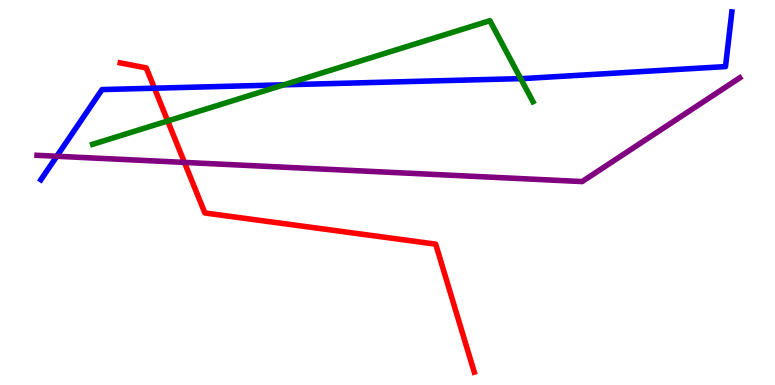[{'lines': ['blue', 'red'], 'intersections': [{'x': 1.99, 'y': 7.71}]}, {'lines': ['green', 'red'], 'intersections': [{'x': 2.16, 'y': 6.86}]}, {'lines': ['purple', 'red'], 'intersections': [{'x': 2.38, 'y': 5.78}]}, {'lines': ['blue', 'green'], 'intersections': [{'x': 3.66, 'y': 7.8}, {'x': 6.72, 'y': 7.96}]}, {'lines': ['blue', 'purple'], 'intersections': [{'x': 0.733, 'y': 5.94}]}, {'lines': ['green', 'purple'], 'intersections': []}]